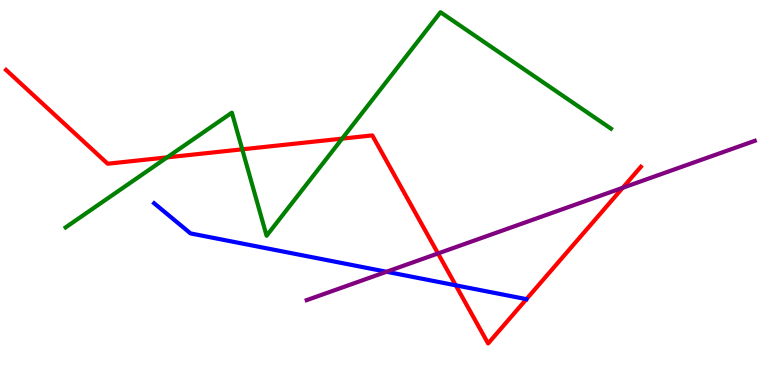[{'lines': ['blue', 'red'], 'intersections': [{'x': 5.88, 'y': 2.59}]}, {'lines': ['green', 'red'], 'intersections': [{'x': 2.16, 'y': 5.91}, {'x': 3.13, 'y': 6.12}, {'x': 4.41, 'y': 6.4}]}, {'lines': ['purple', 'red'], 'intersections': [{'x': 5.65, 'y': 3.42}, {'x': 8.04, 'y': 5.12}]}, {'lines': ['blue', 'green'], 'intersections': []}, {'lines': ['blue', 'purple'], 'intersections': [{'x': 4.99, 'y': 2.94}]}, {'lines': ['green', 'purple'], 'intersections': []}]